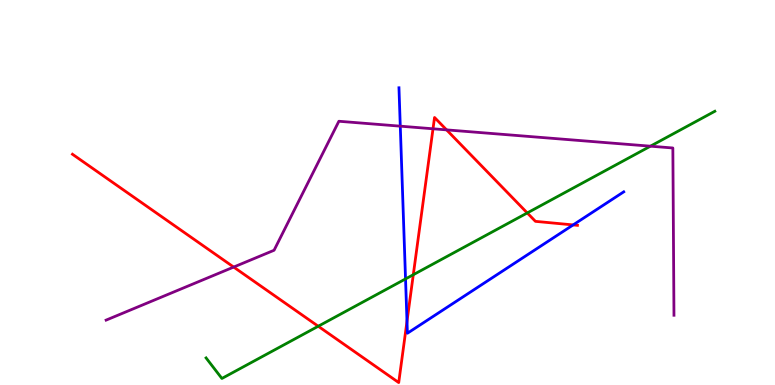[{'lines': ['blue', 'red'], 'intersections': [{'x': 5.25, 'y': 1.65}, {'x': 7.4, 'y': 4.16}]}, {'lines': ['green', 'red'], 'intersections': [{'x': 4.11, 'y': 1.53}, {'x': 5.33, 'y': 2.86}, {'x': 6.8, 'y': 4.47}]}, {'lines': ['purple', 'red'], 'intersections': [{'x': 3.02, 'y': 3.06}, {'x': 5.59, 'y': 6.65}, {'x': 5.76, 'y': 6.63}]}, {'lines': ['blue', 'green'], 'intersections': [{'x': 5.23, 'y': 2.76}]}, {'lines': ['blue', 'purple'], 'intersections': [{'x': 5.16, 'y': 6.72}]}, {'lines': ['green', 'purple'], 'intersections': [{'x': 8.39, 'y': 6.2}]}]